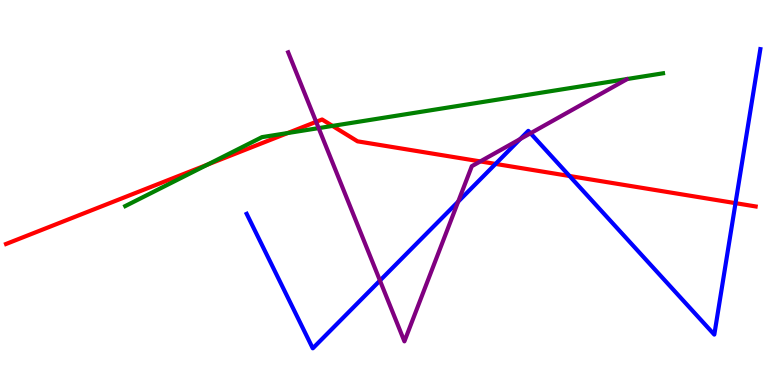[{'lines': ['blue', 'red'], 'intersections': [{'x': 6.39, 'y': 5.74}, {'x': 7.35, 'y': 5.43}, {'x': 9.49, 'y': 4.72}]}, {'lines': ['green', 'red'], 'intersections': [{'x': 2.68, 'y': 5.72}, {'x': 3.71, 'y': 6.54}, {'x': 4.29, 'y': 6.73}]}, {'lines': ['purple', 'red'], 'intersections': [{'x': 4.08, 'y': 6.84}, {'x': 6.2, 'y': 5.81}]}, {'lines': ['blue', 'green'], 'intersections': []}, {'lines': ['blue', 'purple'], 'intersections': [{'x': 4.9, 'y': 2.71}, {'x': 5.91, 'y': 4.76}, {'x': 6.71, 'y': 6.39}, {'x': 6.85, 'y': 6.54}]}, {'lines': ['green', 'purple'], 'intersections': [{'x': 4.11, 'y': 6.67}]}]